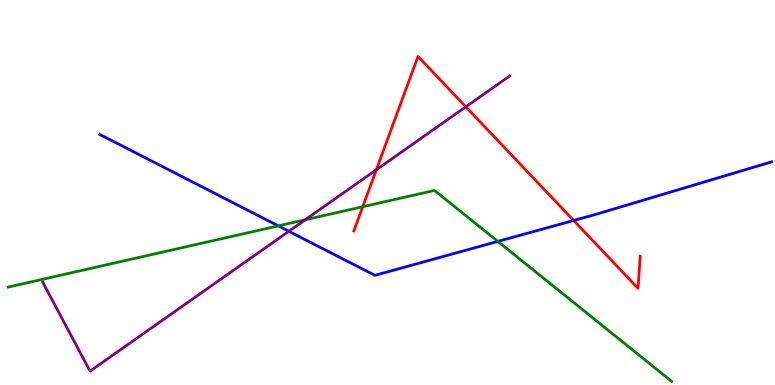[{'lines': ['blue', 'red'], 'intersections': [{'x': 7.4, 'y': 4.27}]}, {'lines': ['green', 'red'], 'intersections': [{'x': 4.68, 'y': 4.63}]}, {'lines': ['purple', 'red'], 'intersections': [{'x': 4.86, 'y': 5.59}, {'x': 6.01, 'y': 7.23}]}, {'lines': ['blue', 'green'], 'intersections': [{'x': 3.59, 'y': 4.13}, {'x': 6.42, 'y': 3.73}]}, {'lines': ['blue', 'purple'], 'intersections': [{'x': 3.73, 'y': 3.99}]}, {'lines': ['green', 'purple'], 'intersections': [{'x': 3.94, 'y': 4.29}]}]